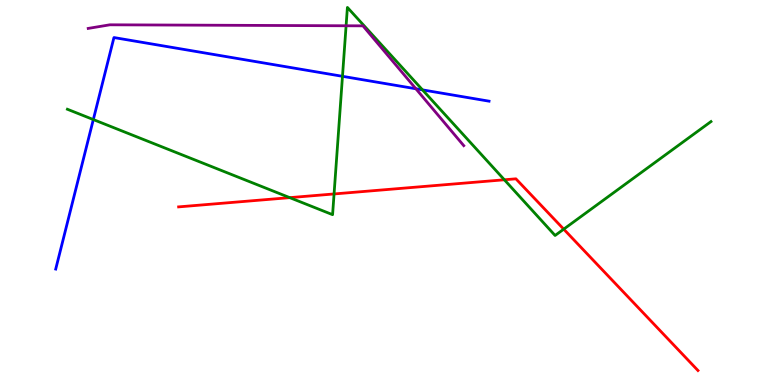[{'lines': ['blue', 'red'], 'intersections': []}, {'lines': ['green', 'red'], 'intersections': [{'x': 3.74, 'y': 4.87}, {'x': 4.31, 'y': 4.96}, {'x': 6.51, 'y': 5.33}, {'x': 7.27, 'y': 4.05}]}, {'lines': ['purple', 'red'], 'intersections': []}, {'lines': ['blue', 'green'], 'intersections': [{'x': 1.2, 'y': 6.89}, {'x': 4.42, 'y': 8.02}, {'x': 5.45, 'y': 7.67}]}, {'lines': ['blue', 'purple'], 'intersections': [{'x': 5.37, 'y': 7.69}]}, {'lines': ['green', 'purple'], 'intersections': [{'x': 4.47, 'y': 9.33}]}]